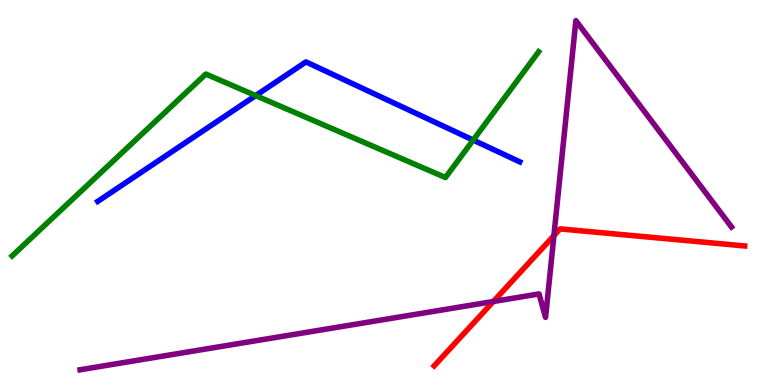[{'lines': ['blue', 'red'], 'intersections': []}, {'lines': ['green', 'red'], 'intersections': []}, {'lines': ['purple', 'red'], 'intersections': [{'x': 6.37, 'y': 2.17}, {'x': 7.15, 'y': 3.88}]}, {'lines': ['blue', 'green'], 'intersections': [{'x': 3.3, 'y': 7.52}, {'x': 6.11, 'y': 6.36}]}, {'lines': ['blue', 'purple'], 'intersections': []}, {'lines': ['green', 'purple'], 'intersections': []}]